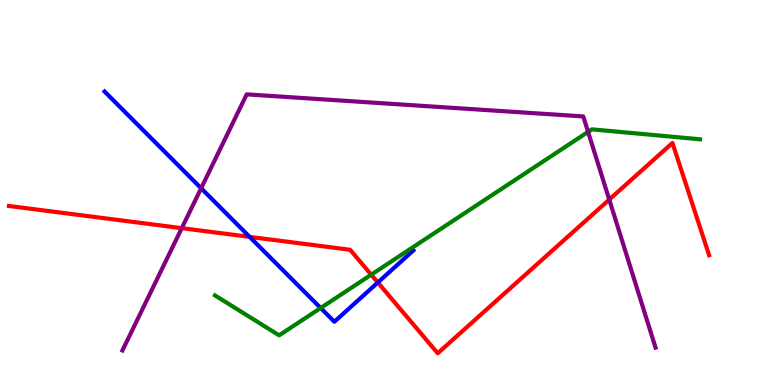[{'lines': ['blue', 'red'], 'intersections': [{'x': 3.22, 'y': 3.85}, {'x': 4.88, 'y': 2.66}]}, {'lines': ['green', 'red'], 'intersections': [{'x': 4.79, 'y': 2.86}]}, {'lines': ['purple', 'red'], 'intersections': [{'x': 2.35, 'y': 4.07}, {'x': 7.86, 'y': 4.82}]}, {'lines': ['blue', 'green'], 'intersections': [{'x': 4.14, 'y': 2.0}]}, {'lines': ['blue', 'purple'], 'intersections': [{'x': 2.6, 'y': 5.11}]}, {'lines': ['green', 'purple'], 'intersections': [{'x': 7.59, 'y': 6.57}]}]